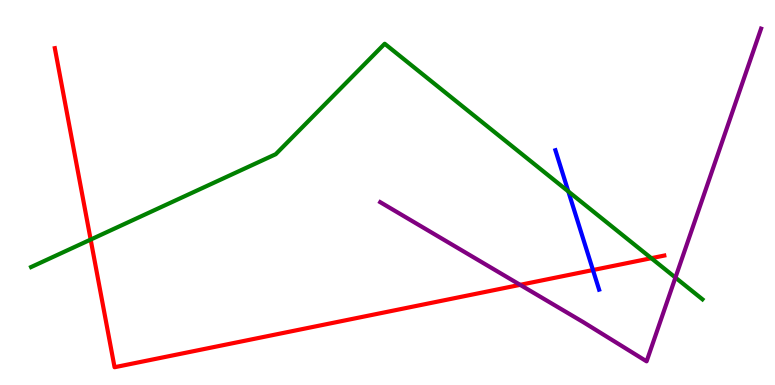[{'lines': ['blue', 'red'], 'intersections': [{'x': 7.65, 'y': 2.99}]}, {'lines': ['green', 'red'], 'intersections': [{'x': 1.17, 'y': 3.78}, {'x': 8.4, 'y': 3.29}]}, {'lines': ['purple', 'red'], 'intersections': [{'x': 6.71, 'y': 2.6}]}, {'lines': ['blue', 'green'], 'intersections': [{'x': 7.33, 'y': 5.03}]}, {'lines': ['blue', 'purple'], 'intersections': []}, {'lines': ['green', 'purple'], 'intersections': [{'x': 8.72, 'y': 2.79}]}]